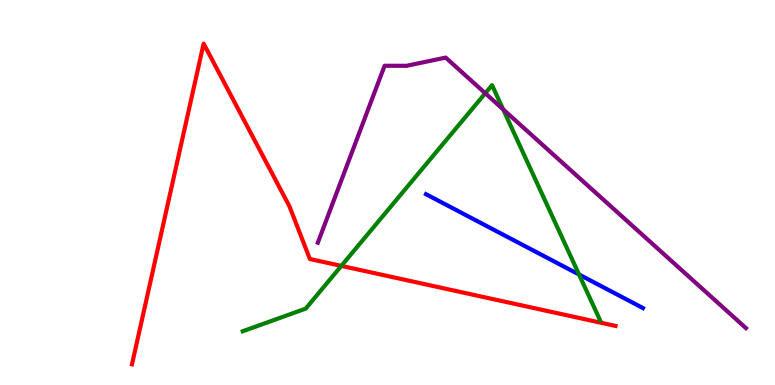[{'lines': ['blue', 'red'], 'intersections': []}, {'lines': ['green', 'red'], 'intersections': [{'x': 4.4, 'y': 3.09}]}, {'lines': ['purple', 'red'], 'intersections': []}, {'lines': ['blue', 'green'], 'intersections': [{'x': 7.47, 'y': 2.87}]}, {'lines': ['blue', 'purple'], 'intersections': []}, {'lines': ['green', 'purple'], 'intersections': [{'x': 6.26, 'y': 7.58}, {'x': 6.49, 'y': 7.16}]}]